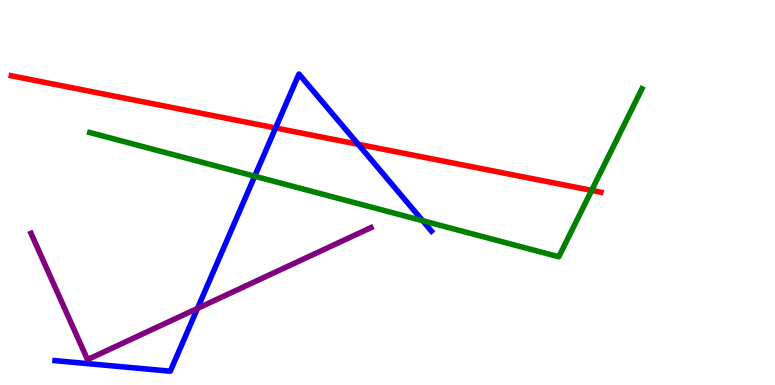[{'lines': ['blue', 'red'], 'intersections': [{'x': 3.56, 'y': 6.68}, {'x': 4.62, 'y': 6.25}]}, {'lines': ['green', 'red'], 'intersections': [{'x': 7.63, 'y': 5.05}]}, {'lines': ['purple', 'red'], 'intersections': []}, {'lines': ['blue', 'green'], 'intersections': [{'x': 3.29, 'y': 5.42}, {'x': 5.45, 'y': 4.27}]}, {'lines': ['blue', 'purple'], 'intersections': [{'x': 2.55, 'y': 1.99}]}, {'lines': ['green', 'purple'], 'intersections': []}]